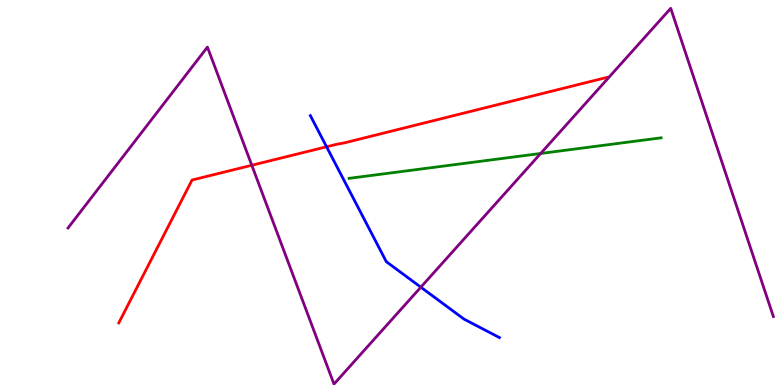[{'lines': ['blue', 'red'], 'intersections': [{'x': 4.21, 'y': 6.19}]}, {'lines': ['green', 'red'], 'intersections': []}, {'lines': ['purple', 'red'], 'intersections': [{'x': 3.25, 'y': 5.71}]}, {'lines': ['blue', 'green'], 'intersections': []}, {'lines': ['blue', 'purple'], 'intersections': [{'x': 5.43, 'y': 2.54}]}, {'lines': ['green', 'purple'], 'intersections': [{'x': 6.98, 'y': 6.01}]}]